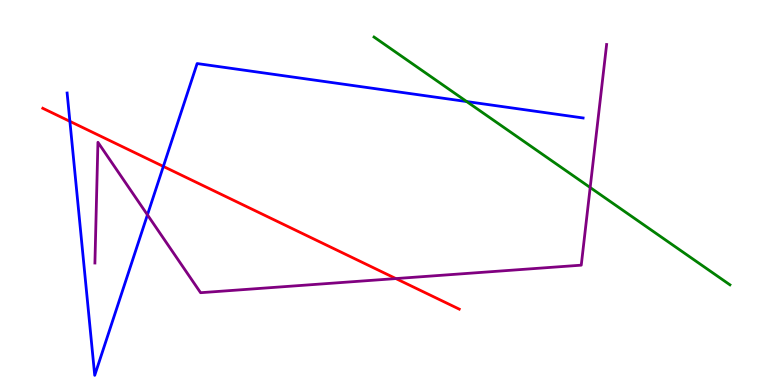[{'lines': ['blue', 'red'], 'intersections': [{'x': 0.902, 'y': 6.85}, {'x': 2.11, 'y': 5.68}]}, {'lines': ['green', 'red'], 'intersections': []}, {'lines': ['purple', 'red'], 'intersections': [{'x': 5.11, 'y': 2.76}]}, {'lines': ['blue', 'green'], 'intersections': [{'x': 6.02, 'y': 7.36}]}, {'lines': ['blue', 'purple'], 'intersections': [{'x': 1.9, 'y': 4.42}]}, {'lines': ['green', 'purple'], 'intersections': [{'x': 7.62, 'y': 5.13}]}]